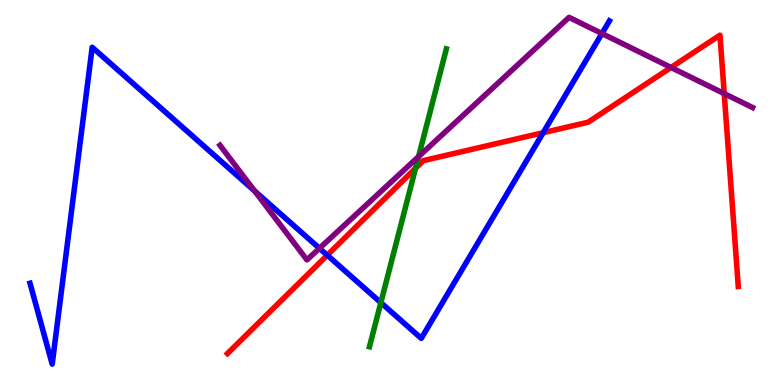[{'lines': ['blue', 'red'], 'intersections': [{'x': 4.22, 'y': 3.37}, {'x': 7.01, 'y': 6.55}]}, {'lines': ['green', 'red'], 'intersections': [{'x': 5.36, 'y': 5.63}]}, {'lines': ['purple', 'red'], 'intersections': [{'x': 8.66, 'y': 8.25}, {'x': 9.34, 'y': 7.57}]}, {'lines': ['blue', 'green'], 'intersections': [{'x': 4.91, 'y': 2.14}]}, {'lines': ['blue', 'purple'], 'intersections': [{'x': 3.29, 'y': 5.04}, {'x': 4.12, 'y': 3.55}, {'x': 7.77, 'y': 9.13}]}, {'lines': ['green', 'purple'], 'intersections': [{'x': 5.4, 'y': 5.93}]}]